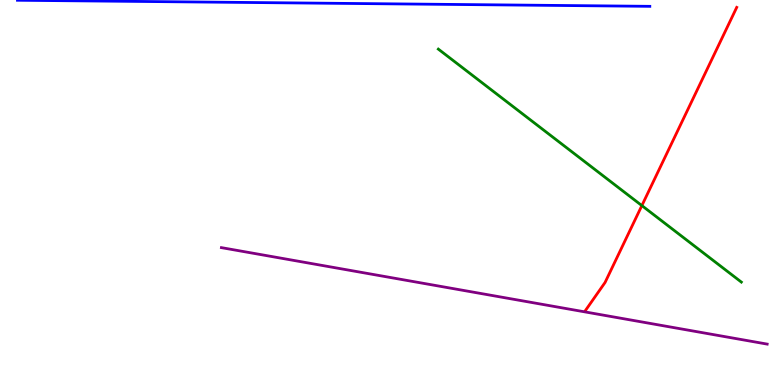[{'lines': ['blue', 'red'], 'intersections': []}, {'lines': ['green', 'red'], 'intersections': [{'x': 8.28, 'y': 4.66}]}, {'lines': ['purple', 'red'], 'intersections': []}, {'lines': ['blue', 'green'], 'intersections': []}, {'lines': ['blue', 'purple'], 'intersections': []}, {'lines': ['green', 'purple'], 'intersections': []}]